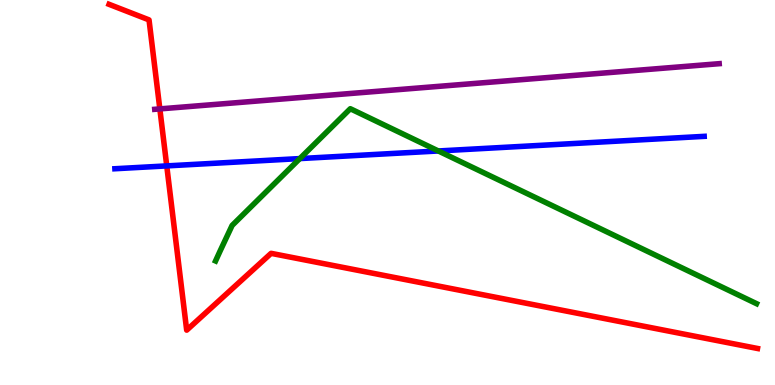[{'lines': ['blue', 'red'], 'intersections': [{'x': 2.15, 'y': 5.69}]}, {'lines': ['green', 'red'], 'intersections': []}, {'lines': ['purple', 'red'], 'intersections': [{'x': 2.06, 'y': 7.17}]}, {'lines': ['blue', 'green'], 'intersections': [{'x': 3.87, 'y': 5.88}, {'x': 5.66, 'y': 6.08}]}, {'lines': ['blue', 'purple'], 'intersections': []}, {'lines': ['green', 'purple'], 'intersections': []}]